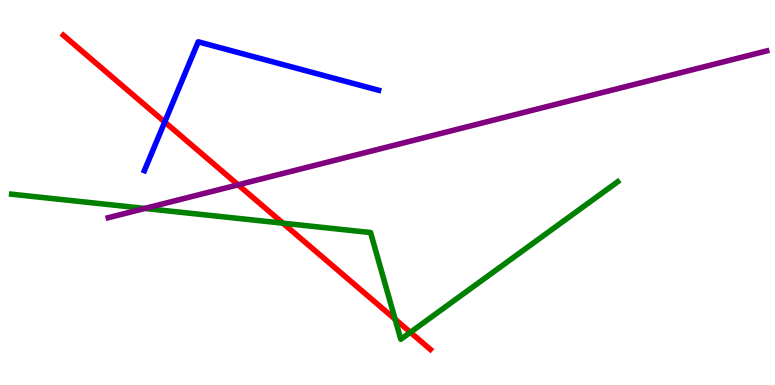[{'lines': ['blue', 'red'], 'intersections': [{'x': 2.13, 'y': 6.83}]}, {'lines': ['green', 'red'], 'intersections': [{'x': 3.65, 'y': 4.2}, {'x': 5.1, 'y': 1.71}, {'x': 5.3, 'y': 1.37}]}, {'lines': ['purple', 'red'], 'intersections': [{'x': 3.07, 'y': 5.2}]}, {'lines': ['blue', 'green'], 'intersections': []}, {'lines': ['blue', 'purple'], 'intersections': []}, {'lines': ['green', 'purple'], 'intersections': [{'x': 1.87, 'y': 4.59}]}]